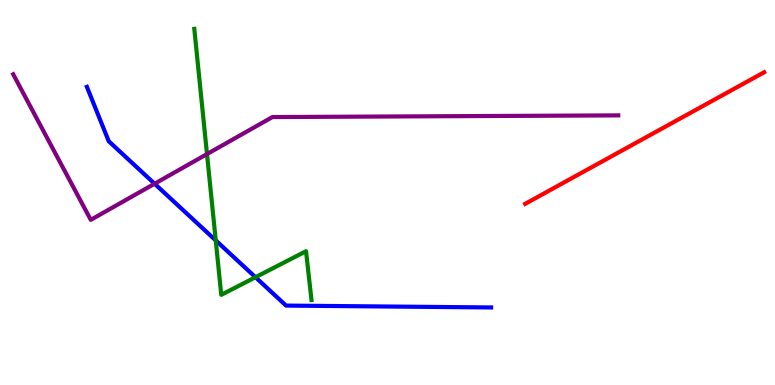[{'lines': ['blue', 'red'], 'intersections': []}, {'lines': ['green', 'red'], 'intersections': []}, {'lines': ['purple', 'red'], 'intersections': []}, {'lines': ['blue', 'green'], 'intersections': [{'x': 2.78, 'y': 3.76}, {'x': 3.3, 'y': 2.8}]}, {'lines': ['blue', 'purple'], 'intersections': [{'x': 1.99, 'y': 5.23}]}, {'lines': ['green', 'purple'], 'intersections': [{'x': 2.67, 'y': 6.0}]}]